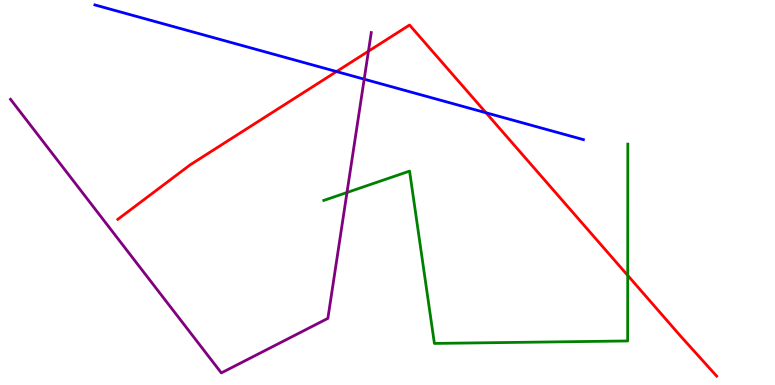[{'lines': ['blue', 'red'], 'intersections': [{'x': 4.34, 'y': 8.14}, {'x': 6.27, 'y': 7.07}]}, {'lines': ['green', 'red'], 'intersections': [{'x': 8.1, 'y': 2.85}]}, {'lines': ['purple', 'red'], 'intersections': [{'x': 4.75, 'y': 8.67}]}, {'lines': ['blue', 'green'], 'intersections': []}, {'lines': ['blue', 'purple'], 'intersections': [{'x': 4.7, 'y': 7.94}]}, {'lines': ['green', 'purple'], 'intersections': [{'x': 4.48, 'y': 5.0}]}]